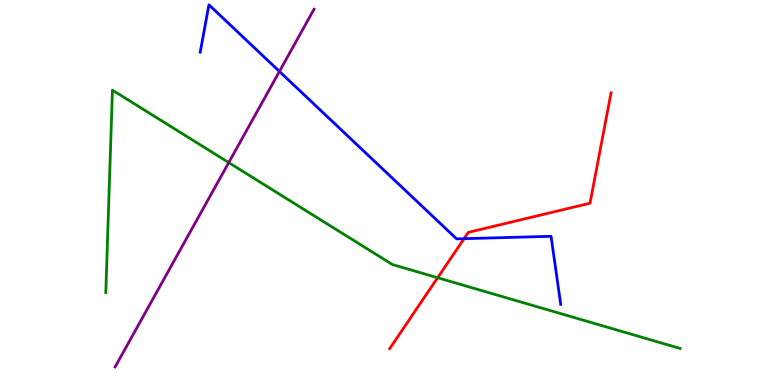[{'lines': ['blue', 'red'], 'intersections': [{'x': 5.99, 'y': 3.8}]}, {'lines': ['green', 'red'], 'intersections': [{'x': 5.65, 'y': 2.79}]}, {'lines': ['purple', 'red'], 'intersections': []}, {'lines': ['blue', 'green'], 'intersections': []}, {'lines': ['blue', 'purple'], 'intersections': [{'x': 3.61, 'y': 8.14}]}, {'lines': ['green', 'purple'], 'intersections': [{'x': 2.95, 'y': 5.78}]}]